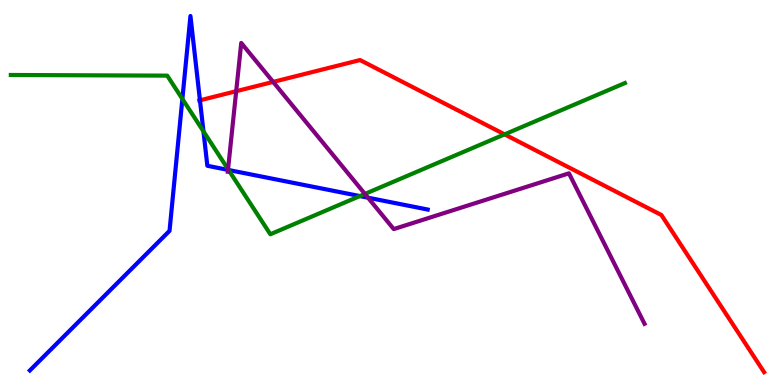[{'lines': ['blue', 'red'], 'intersections': [{'x': 2.58, 'y': 7.39}]}, {'lines': ['green', 'red'], 'intersections': [{'x': 6.51, 'y': 6.51}]}, {'lines': ['purple', 'red'], 'intersections': [{'x': 3.05, 'y': 7.63}, {'x': 3.52, 'y': 7.87}]}, {'lines': ['blue', 'green'], 'intersections': [{'x': 2.35, 'y': 7.43}, {'x': 2.63, 'y': 6.59}, {'x': 2.95, 'y': 5.58}, {'x': 4.64, 'y': 4.91}]}, {'lines': ['blue', 'purple'], 'intersections': [{'x': 2.94, 'y': 5.59}, {'x': 4.75, 'y': 4.87}]}, {'lines': ['green', 'purple'], 'intersections': [{'x': 2.94, 'y': 5.61}, {'x': 4.71, 'y': 4.96}]}]